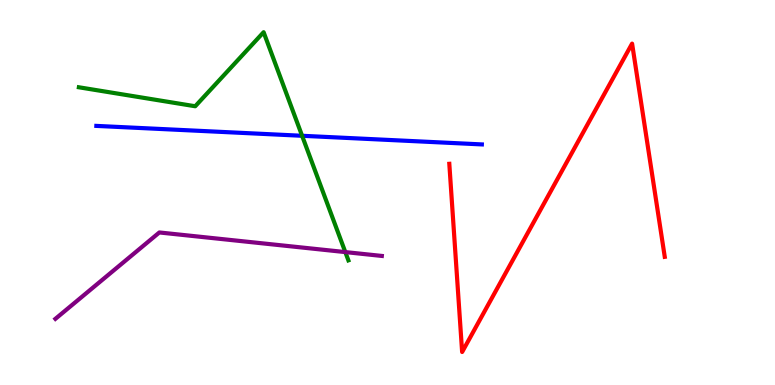[{'lines': ['blue', 'red'], 'intersections': []}, {'lines': ['green', 'red'], 'intersections': []}, {'lines': ['purple', 'red'], 'intersections': []}, {'lines': ['blue', 'green'], 'intersections': [{'x': 3.9, 'y': 6.47}]}, {'lines': ['blue', 'purple'], 'intersections': []}, {'lines': ['green', 'purple'], 'intersections': [{'x': 4.46, 'y': 3.45}]}]